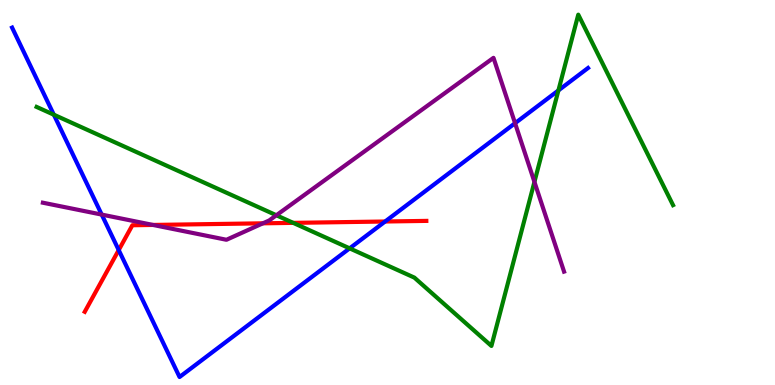[{'lines': ['blue', 'red'], 'intersections': [{'x': 1.53, 'y': 3.5}, {'x': 4.97, 'y': 4.25}]}, {'lines': ['green', 'red'], 'intersections': [{'x': 3.78, 'y': 4.21}]}, {'lines': ['purple', 'red'], 'intersections': [{'x': 1.97, 'y': 4.16}, {'x': 3.39, 'y': 4.2}]}, {'lines': ['blue', 'green'], 'intersections': [{'x': 0.695, 'y': 7.02}, {'x': 4.51, 'y': 3.55}, {'x': 7.21, 'y': 7.65}]}, {'lines': ['blue', 'purple'], 'intersections': [{'x': 1.31, 'y': 4.43}, {'x': 6.65, 'y': 6.8}]}, {'lines': ['green', 'purple'], 'intersections': [{'x': 3.57, 'y': 4.41}, {'x': 6.9, 'y': 5.28}]}]